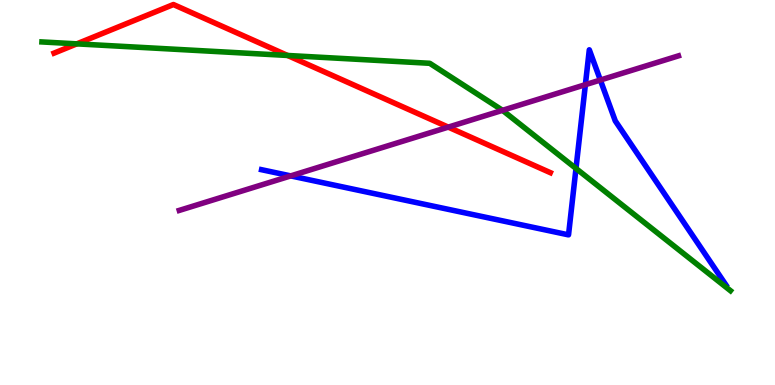[{'lines': ['blue', 'red'], 'intersections': []}, {'lines': ['green', 'red'], 'intersections': [{'x': 0.991, 'y': 8.86}, {'x': 3.71, 'y': 8.56}]}, {'lines': ['purple', 'red'], 'intersections': [{'x': 5.78, 'y': 6.7}]}, {'lines': ['blue', 'green'], 'intersections': [{'x': 7.43, 'y': 5.62}]}, {'lines': ['blue', 'purple'], 'intersections': [{'x': 3.75, 'y': 5.43}, {'x': 7.55, 'y': 7.8}, {'x': 7.75, 'y': 7.92}]}, {'lines': ['green', 'purple'], 'intersections': [{'x': 6.48, 'y': 7.13}]}]